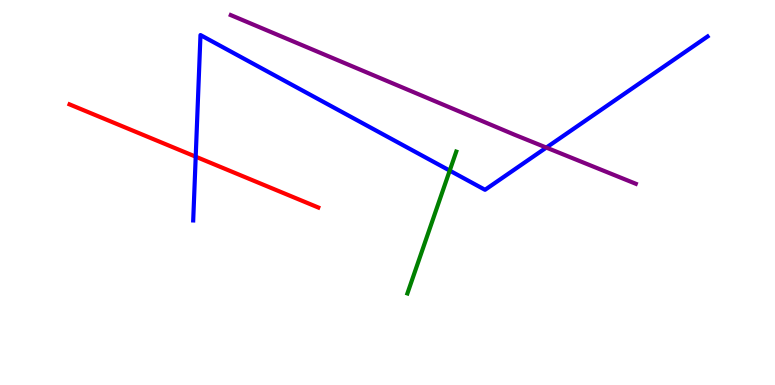[{'lines': ['blue', 'red'], 'intersections': [{'x': 2.53, 'y': 5.93}]}, {'lines': ['green', 'red'], 'intersections': []}, {'lines': ['purple', 'red'], 'intersections': []}, {'lines': ['blue', 'green'], 'intersections': [{'x': 5.8, 'y': 5.57}]}, {'lines': ['blue', 'purple'], 'intersections': [{'x': 7.05, 'y': 6.17}]}, {'lines': ['green', 'purple'], 'intersections': []}]